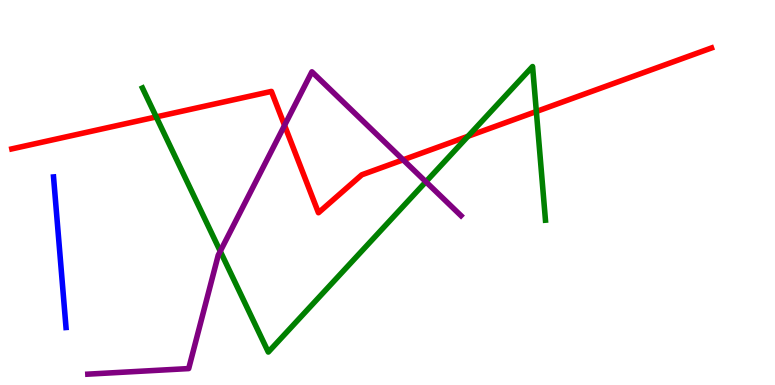[{'lines': ['blue', 'red'], 'intersections': []}, {'lines': ['green', 'red'], 'intersections': [{'x': 2.02, 'y': 6.96}, {'x': 6.04, 'y': 6.46}, {'x': 6.92, 'y': 7.1}]}, {'lines': ['purple', 'red'], 'intersections': [{'x': 3.67, 'y': 6.74}, {'x': 5.2, 'y': 5.85}]}, {'lines': ['blue', 'green'], 'intersections': []}, {'lines': ['blue', 'purple'], 'intersections': []}, {'lines': ['green', 'purple'], 'intersections': [{'x': 2.84, 'y': 3.47}, {'x': 5.5, 'y': 5.28}]}]